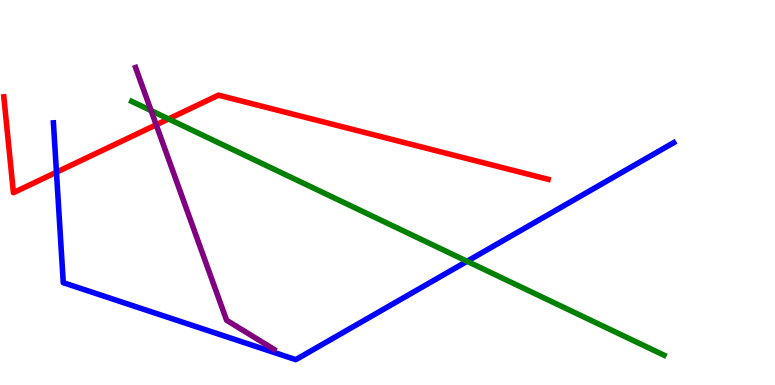[{'lines': ['blue', 'red'], 'intersections': [{'x': 0.728, 'y': 5.53}]}, {'lines': ['green', 'red'], 'intersections': [{'x': 2.17, 'y': 6.91}]}, {'lines': ['purple', 'red'], 'intersections': [{'x': 2.02, 'y': 6.76}]}, {'lines': ['blue', 'green'], 'intersections': [{'x': 6.03, 'y': 3.21}]}, {'lines': ['blue', 'purple'], 'intersections': []}, {'lines': ['green', 'purple'], 'intersections': [{'x': 1.95, 'y': 7.13}]}]